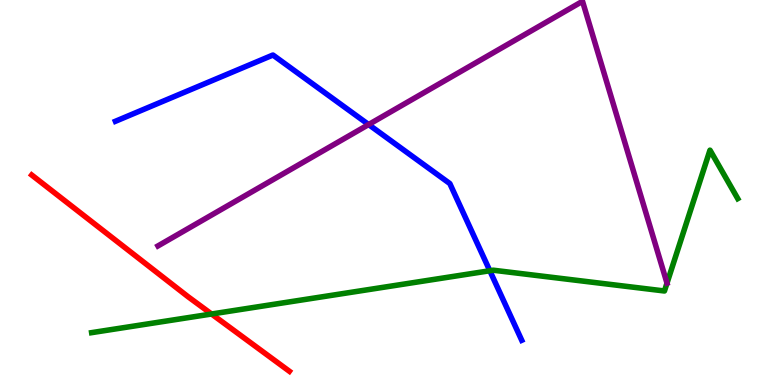[{'lines': ['blue', 'red'], 'intersections': []}, {'lines': ['green', 'red'], 'intersections': [{'x': 2.73, 'y': 1.84}]}, {'lines': ['purple', 'red'], 'intersections': []}, {'lines': ['blue', 'green'], 'intersections': [{'x': 6.32, 'y': 2.97}]}, {'lines': ['blue', 'purple'], 'intersections': [{'x': 4.76, 'y': 6.77}]}, {'lines': ['green', 'purple'], 'intersections': [{'x': 8.61, 'y': 2.65}]}]